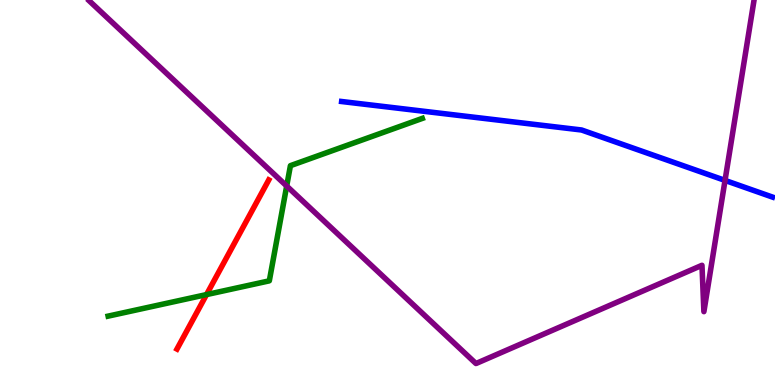[{'lines': ['blue', 'red'], 'intersections': []}, {'lines': ['green', 'red'], 'intersections': [{'x': 2.66, 'y': 2.35}]}, {'lines': ['purple', 'red'], 'intersections': []}, {'lines': ['blue', 'green'], 'intersections': []}, {'lines': ['blue', 'purple'], 'intersections': [{'x': 9.36, 'y': 5.31}]}, {'lines': ['green', 'purple'], 'intersections': [{'x': 3.7, 'y': 5.17}]}]